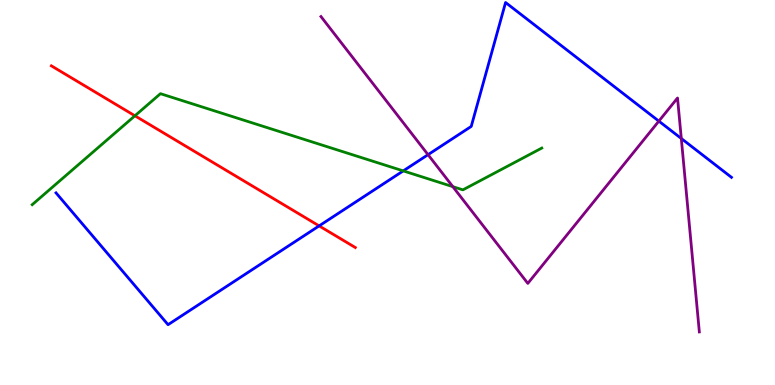[{'lines': ['blue', 'red'], 'intersections': [{'x': 4.12, 'y': 4.13}]}, {'lines': ['green', 'red'], 'intersections': [{'x': 1.74, 'y': 6.99}]}, {'lines': ['purple', 'red'], 'intersections': []}, {'lines': ['blue', 'green'], 'intersections': [{'x': 5.2, 'y': 5.56}]}, {'lines': ['blue', 'purple'], 'intersections': [{'x': 5.52, 'y': 5.98}, {'x': 8.5, 'y': 6.85}, {'x': 8.79, 'y': 6.4}]}, {'lines': ['green', 'purple'], 'intersections': [{'x': 5.84, 'y': 5.15}]}]